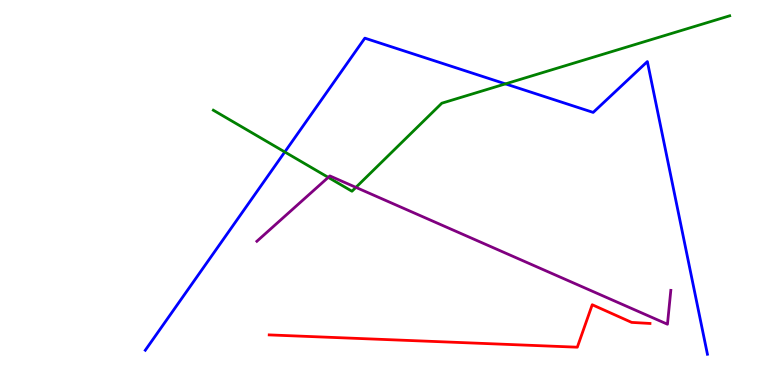[{'lines': ['blue', 'red'], 'intersections': []}, {'lines': ['green', 'red'], 'intersections': []}, {'lines': ['purple', 'red'], 'intersections': []}, {'lines': ['blue', 'green'], 'intersections': [{'x': 3.67, 'y': 6.05}, {'x': 6.52, 'y': 7.82}]}, {'lines': ['blue', 'purple'], 'intersections': []}, {'lines': ['green', 'purple'], 'intersections': [{'x': 4.24, 'y': 5.39}, {'x': 4.59, 'y': 5.13}]}]